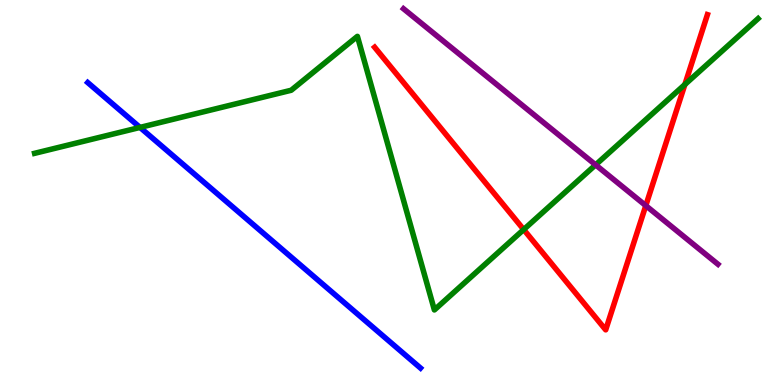[{'lines': ['blue', 'red'], 'intersections': []}, {'lines': ['green', 'red'], 'intersections': [{'x': 6.76, 'y': 4.04}, {'x': 8.84, 'y': 7.81}]}, {'lines': ['purple', 'red'], 'intersections': [{'x': 8.33, 'y': 4.66}]}, {'lines': ['blue', 'green'], 'intersections': [{'x': 1.81, 'y': 6.69}]}, {'lines': ['blue', 'purple'], 'intersections': []}, {'lines': ['green', 'purple'], 'intersections': [{'x': 7.69, 'y': 5.72}]}]